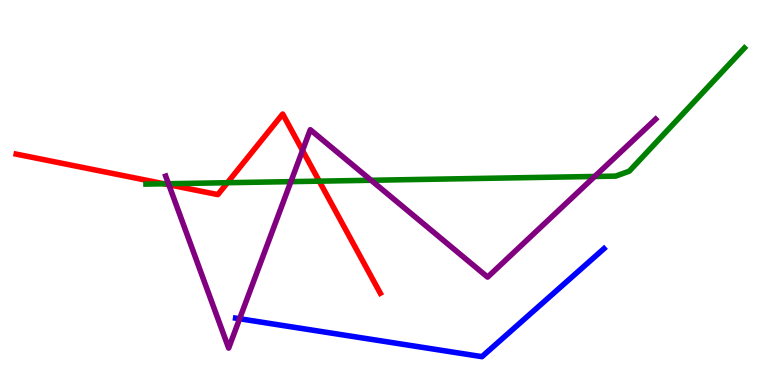[{'lines': ['blue', 'red'], 'intersections': []}, {'lines': ['green', 'red'], 'intersections': [{'x': 2.12, 'y': 5.23}, {'x': 2.93, 'y': 5.25}, {'x': 4.12, 'y': 5.29}]}, {'lines': ['purple', 'red'], 'intersections': [{'x': 2.18, 'y': 5.2}, {'x': 3.9, 'y': 6.09}]}, {'lines': ['blue', 'green'], 'intersections': []}, {'lines': ['blue', 'purple'], 'intersections': [{'x': 3.09, 'y': 1.72}]}, {'lines': ['green', 'purple'], 'intersections': [{'x': 2.17, 'y': 5.23}, {'x': 3.75, 'y': 5.28}, {'x': 4.79, 'y': 5.32}, {'x': 7.67, 'y': 5.42}]}]